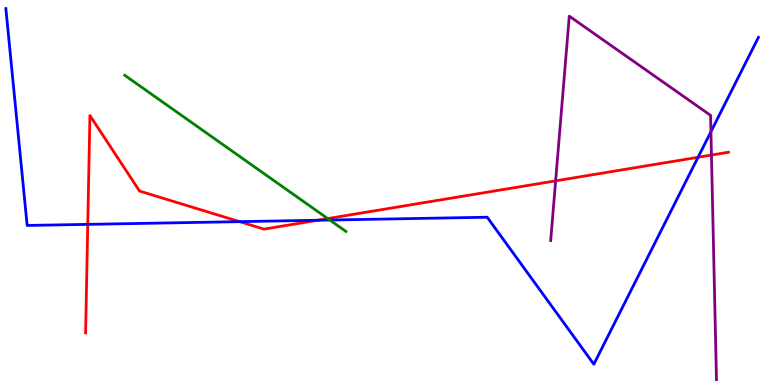[{'lines': ['blue', 'red'], 'intersections': [{'x': 1.13, 'y': 4.17}, {'x': 3.09, 'y': 4.24}, {'x': 4.1, 'y': 4.28}, {'x': 9.01, 'y': 5.91}]}, {'lines': ['green', 'red'], 'intersections': [{'x': 4.23, 'y': 4.32}]}, {'lines': ['purple', 'red'], 'intersections': [{'x': 7.17, 'y': 5.3}, {'x': 9.18, 'y': 5.97}]}, {'lines': ['blue', 'green'], 'intersections': [{'x': 4.26, 'y': 4.28}]}, {'lines': ['blue', 'purple'], 'intersections': [{'x': 9.17, 'y': 6.58}]}, {'lines': ['green', 'purple'], 'intersections': []}]